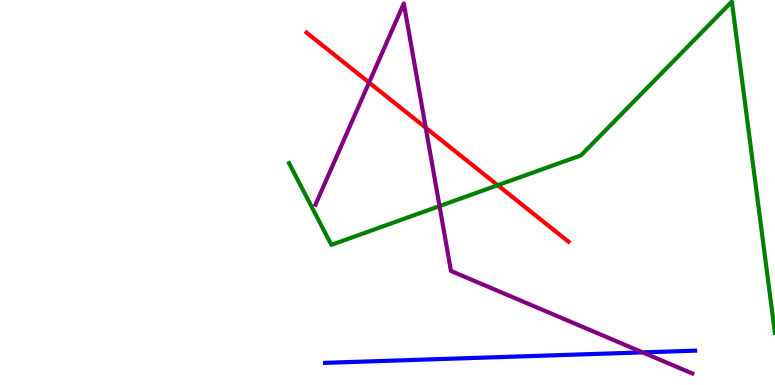[{'lines': ['blue', 'red'], 'intersections': []}, {'lines': ['green', 'red'], 'intersections': [{'x': 6.42, 'y': 5.19}]}, {'lines': ['purple', 'red'], 'intersections': [{'x': 4.76, 'y': 7.86}, {'x': 5.49, 'y': 6.68}]}, {'lines': ['blue', 'green'], 'intersections': []}, {'lines': ['blue', 'purple'], 'intersections': [{'x': 8.29, 'y': 0.847}]}, {'lines': ['green', 'purple'], 'intersections': [{'x': 5.67, 'y': 4.65}]}]